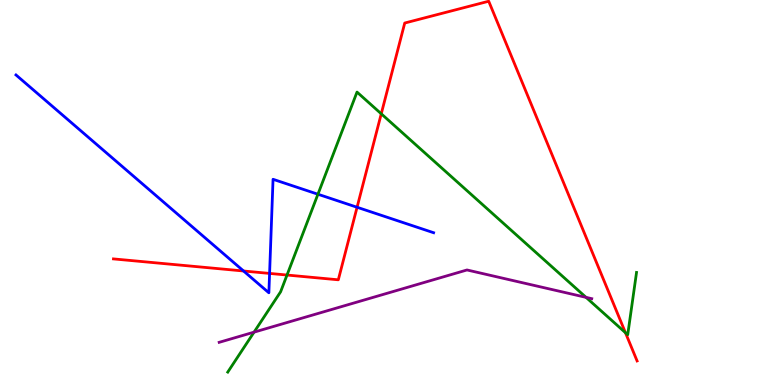[{'lines': ['blue', 'red'], 'intersections': [{'x': 3.14, 'y': 2.96}, {'x': 3.48, 'y': 2.9}, {'x': 4.61, 'y': 4.62}]}, {'lines': ['green', 'red'], 'intersections': [{'x': 3.7, 'y': 2.86}, {'x': 4.92, 'y': 7.04}, {'x': 8.07, 'y': 1.36}]}, {'lines': ['purple', 'red'], 'intersections': []}, {'lines': ['blue', 'green'], 'intersections': [{'x': 4.1, 'y': 4.96}]}, {'lines': ['blue', 'purple'], 'intersections': []}, {'lines': ['green', 'purple'], 'intersections': [{'x': 3.28, 'y': 1.37}, {'x': 7.56, 'y': 2.28}]}]